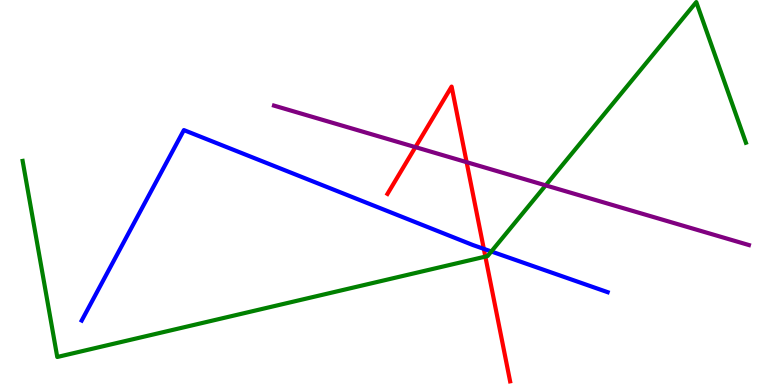[{'lines': ['blue', 'red'], 'intersections': [{'x': 6.24, 'y': 3.54}]}, {'lines': ['green', 'red'], 'intersections': [{'x': 6.26, 'y': 3.33}]}, {'lines': ['purple', 'red'], 'intersections': [{'x': 5.36, 'y': 6.18}, {'x': 6.02, 'y': 5.79}]}, {'lines': ['blue', 'green'], 'intersections': [{'x': 6.34, 'y': 3.47}]}, {'lines': ['blue', 'purple'], 'intersections': []}, {'lines': ['green', 'purple'], 'intersections': [{'x': 7.04, 'y': 5.19}]}]